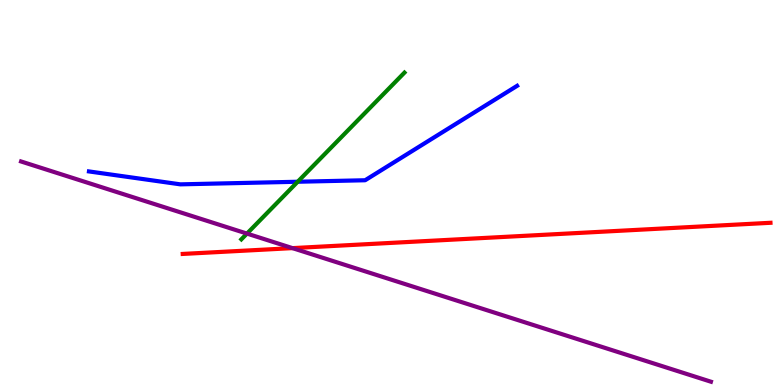[{'lines': ['blue', 'red'], 'intersections': []}, {'lines': ['green', 'red'], 'intersections': []}, {'lines': ['purple', 'red'], 'intersections': [{'x': 3.77, 'y': 3.56}]}, {'lines': ['blue', 'green'], 'intersections': [{'x': 3.84, 'y': 5.28}]}, {'lines': ['blue', 'purple'], 'intersections': []}, {'lines': ['green', 'purple'], 'intersections': [{'x': 3.19, 'y': 3.93}]}]